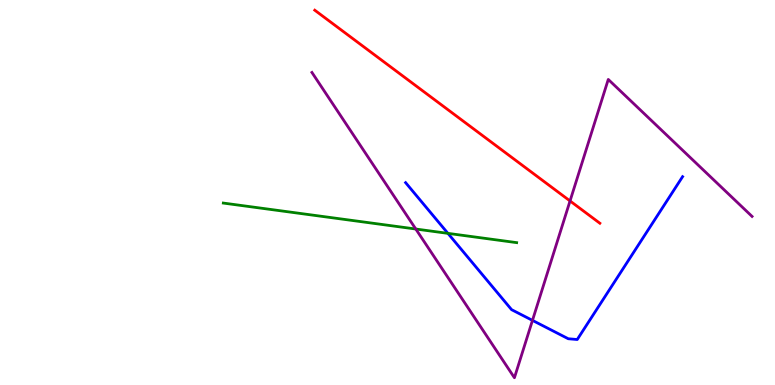[{'lines': ['blue', 'red'], 'intersections': []}, {'lines': ['green', 'red'], 'intersections': []}, {'lines': ['purple', 'red'], 'intersections': [{'x': 7.36, 'y': 4.78}]}, {'lines': ['blue', 'green'], 'intersections': [{'x': 5.78, 'y': 3.94}]}, {'lines': ['blue', 'purple'], 'intersections': [{'x': 6.87, 'y': 1.68}]}, {'lines': ['green', 'purple'], 'intersections': [{'x': 5.36, 'y': 4.05}]}]